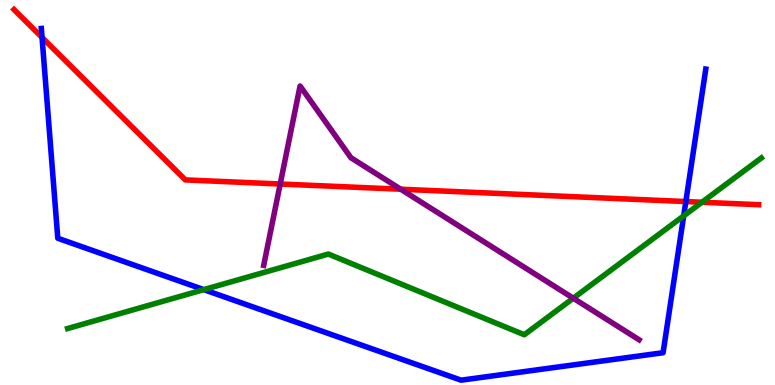[{'lines': ['blue', 'red'], 'intersections': [{'x': 0.542, 'y': 9.03}, {'x': 8.85, 'y': 4.76}]}, {'lines': ['green', 'red'], 'intersections': [{'x': 9.06, 'y': 4.75}]}, {'lines': ['purple', 'red'], 'intersections': [{'x': 3.62, 'y': 5.22}, {'x': 5.17, 'y': 5.09}]}, {'lines': ['blue', 'green'], 'intersections': [{'x': 2.63, 'y': 2.48}, {'x': 8.82, 'y': 4.39}]}, {'lines': ['blue', 'purple'], 'intersections': []}, {'lines': ['green', 'purple'], 'intersections': [{'x': 7.4, 'y': 2.25}]}]